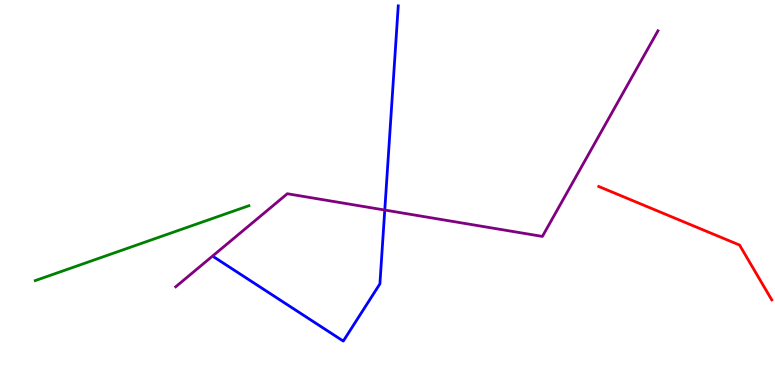[{'lines': ['blue', 'red'], 'intersections': []}, {'lines': ['green', 'red'], 'intersections': []}, {'lines': ['purple', 'red'], 'intersections': []}, {'lines': ['blue', 'green'], 'intersections': []}, {'lines': ['blue', 'purple'], 'intersections': [{'x': 4.96, 'y': 4.54}]}, {'lines': ['green', 'purple'], 'intersections': []}]